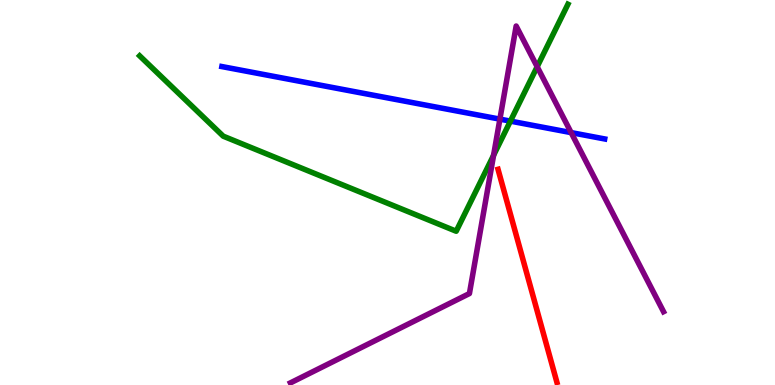[{'lines': ['blue', 'red'], 'intersections': []}, {'lines': ['green', 'red'], 'intersections': []}, {'lines': ['purple', 'red'], 'intersections': []}, {'lines': ['blue', 'green'], 'intersections': [{'x': 6.59, 'y': 6.85}]}, {'lines': ['blue', 'purple'], 'intersections': [{'x': 6.45, 'y': 6.91}, {'x': 7.37, 'y': 6.56}]}, {'lines': ['green', 'purple'], 'intersections': [{'x': 6.37, 'y': 5.97}, {'x': 6.93, 'y': 8.27}]}]